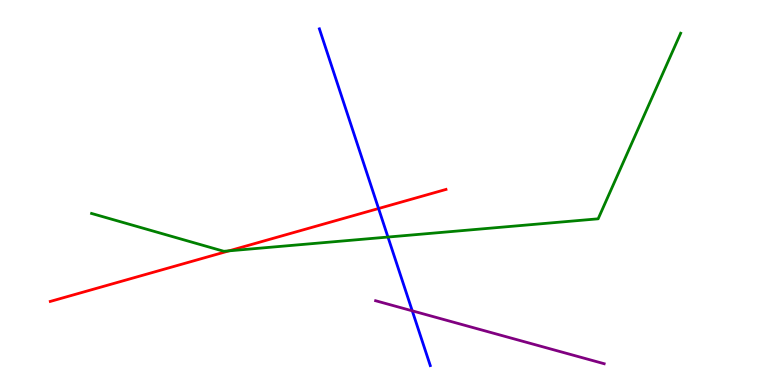[{'lines': ['blue', 'red'], 'intersections': [{'x': 4.88, 'y': 4.58}]}, {'lines': ['green', 'red'], 'intersections': [{'x': 2.96, 'y': 3.48}]}, {'lines': ['purple', 'red'], 'intersections': []}, {'lines': ['blue', 'green'], 'intersections': [{'x': 5.01, 'y': 3.84}]}, {'lines': ['blue', 'purple'], 'intersections': [{'x': 5.32, 'y': 1.93}]}, {'lines': ['green', 'purple'], 'intersections': []}]